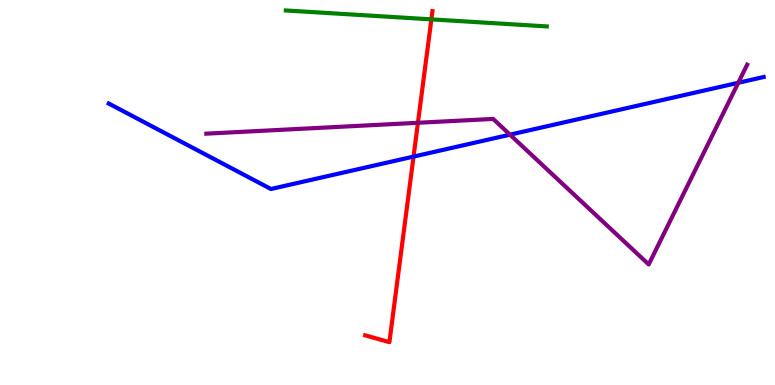[{'lines': ['blue', 'red'], 'intersections': [{'x': 5.34, 'y': 5.93}]}, {'lines': ['green', 'red'], 'intersections': [{'x': 5.57, 'y': 9.5}]}, {'lines': ['purple', 'red'], 'intersections': [{'x': 5.39, 'y': 6.81}]}, {'lines': ['blue', 'green'], 'intersections': []}, {'lines': ['blue', 'purple'], 'intersections': [{'x': 6.58, 'y': 6.5}, {'x': 9.53, 'y': 7.85}]}, {'lines': ['green', 'purple'], 'intersections': []}]